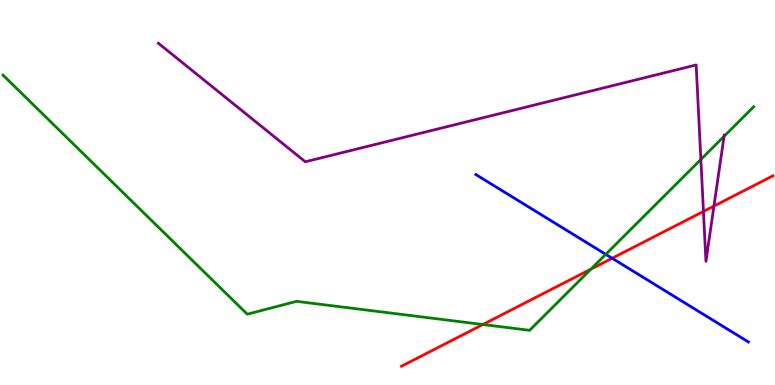[{'lines': ['blue', 'red'], 'intersections': [{'x': 7.9, 'y': 3.29}]}, {'lines': ['green', 'red'], 'intersections': [{'x': 6.23, 'y': 1.57}, {'x': 7.63, 'y': 3.01}]}, {'lines': ['purple', 'red'], 'intersections': [{'x': 9.08, 'y': 4.51}, {'x': 9.21, 'y': 4.65}]}, {'lines': ['blue', 'green'], 'intersections': [{'x': 7.82, 'y': 3.39}]}, {'lines': ['blue', 'purple'], 'intersections': []}, {'lines': ['green', 'purple'], 'intersections': [{'x': 9.04, 'y': 5.86}, {'x': 9.34, 'y': 6.46}]}]